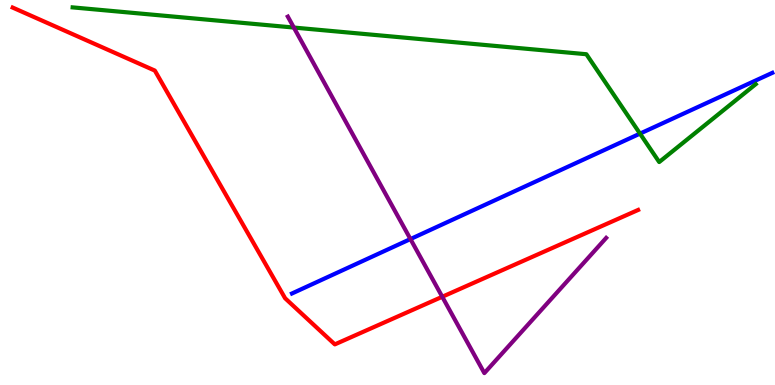[{'lines': ['blue', 'red'], 'intersections': []}, {'lines': ['green', 'red'], 'intersections': []}, {'lines': ['purple', 'red'], 'intersections': [{'x': 5.71, 'y': 2.29}]}, {'lines': ['blue', 'green'], 'intersections': [{'x': 8.26, 'y': 6.53}]}, {'lines': ['blue', 'purple'], 'intersections': [{'x': 5.3, 'y': 3.79}]}, {'lines': ['green', 'purple'], 'intersections': [{'x': 3.79, 'y': 9.28}]}]